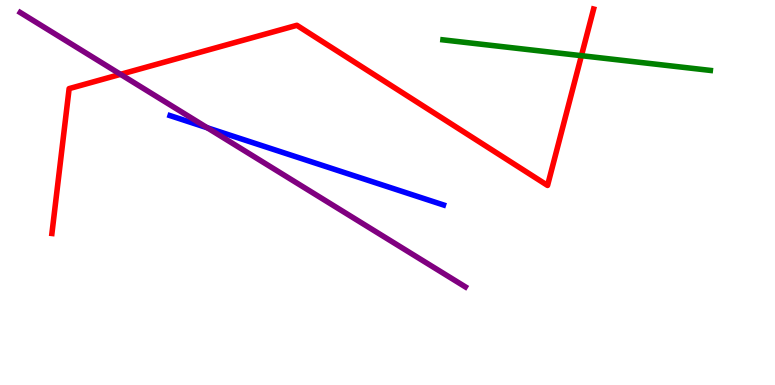[{'lines': ['blue', 'red'], 'intersections': []}, {'lines': ['green', 'red'], 'intersections': [{'x': 7.5, 'y': 8.55}]}, {'lines': ['purple', 'red'], 'intersections': [{'x': 1.56, 'y': 8.07}]}, {'lines': ['blue', 'green'], 'intersections': []}, {'lines': ['blue', 'purple'], 'intersections': [{'x': 2.67, 'y': 6.68}]}, {'lines': ['green', 'purple'], 'intersections': []}]